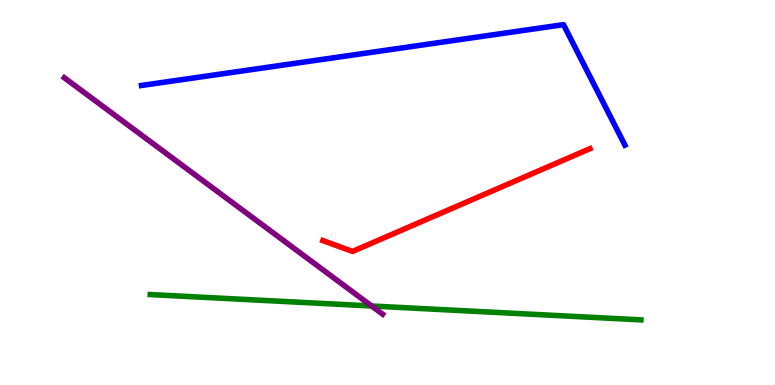[{'lines': ['blue', 'red'], 'intersections': []}, {'lines': ['green', 'red'], 'intersections': []}, {'lines': ['purple', 'red'], 'intersections': []}, {'lines': ['blue', 'green'], 'intersections': []}, {'lines': ['blue', 'purple'], 'intersections': []}, {'lines': ['green', 'purple'], 'intersections': [{'x': 4.79, 'y': 2.05}]}]